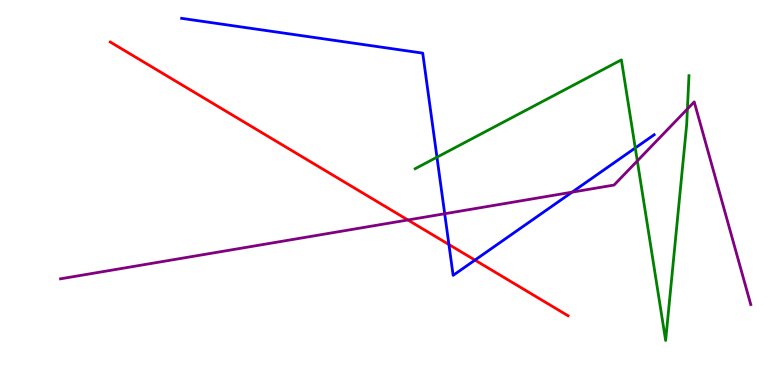[{'lines': ['blue', 'red'], 'intersections': [{'x': 5.79, 'y': 3.65}, {'x': 6.13, 'y': 3.24}]}, {'lines': ['green', 'red'], 'intersections': []}, {'lines': ['purple', 'red'], 'intersections': [{'x': 5.26, 'y': 4.29}]}, {'lines': ['blue', 'green'], 'intersections': [{'x': 5.64, 'y': 5.92}, {'x': 8.2, 'y': 6.16}]}, {'lines': ['blue', 'purple'], 'intersections': [{'x': 5.74, 'y': 4.45}, {'x': 7.38, 'y': 5.01}]}, {'lines': ['green', 'purple'], 'intersections': [{'x': 8.22, 'y': 5.82}, {'x': 8.87, 'y': 7.17}]}]